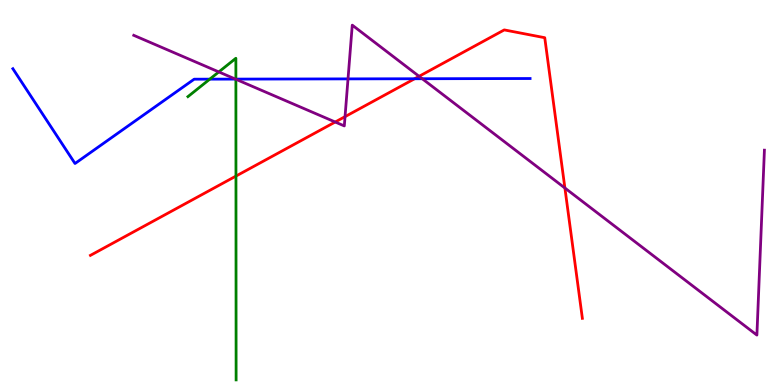[{'lines': ['blue', 'red'], 'intersections': [{'x': 5.35, 'y': 7.95}]}, {'lines': ['green', 'red'], 'intersections': [{'x': 3.04, 'y': 5.43}]}, {'lines': ['purple', 'red'], 'intersections': [{'x': 4.33, 'y': 6.83}, {'x': 4.45, 'y': 6.97}, {'x': 5.41, 'y': 8.02}, {'x': 7.29, 'y': 5.12}]}, {'lines': ['blue', 'green'], 'intersections': [{'x': 2.71, 'y': 7.94}, {'x': 3.04, 'y': 7.95}]}, {'lines': ['blue', 'purple'], 'intersections': [{'x': 3.04, 'y': 7.95}, {'x': 4.49, 'y': 7.95}, {'x': 5.45, 'y': 7.95}]}, {'lines': ['green', 'purple'], 'intersections': [{'x': 2.82, 'y': 8.13}, {'x': 3.04, 'y': 7.94}]}]